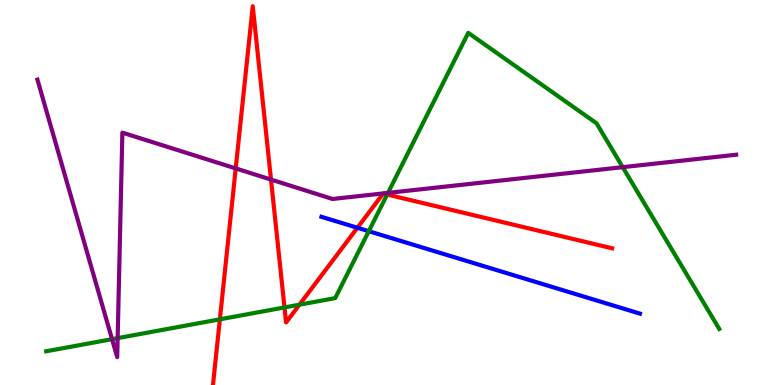[{'lines': ['blue', 'red'], 'intersections': [{'x': 4.61, 'y': 4.08}]}, {'lines': ['green', 'red'], 'intersections': [{'x': 2.84, 'y': 1.71}, {'x': 3.67, 'y': 2.01}, {'x': 3.86, 'y': 2.09}, {'x': 5.0, 'y': 4.95}]}, {'lines': ['purple', 'red'], 'intersections': [{'x': 3.04, 'y': 5.63}, {'x': 3.5, 'y': 5.34}]}, {'lines': ['blue', 'green'], 'intersections': [{'x': 4.76, 'y': 3.99}]}, {'lines': ['blue', 'purple'], 'intersections': []}, {'lines': ['green', 'purple'], 'intersections': [{'x': 1.45, 'y': 1.19}, {'x': 1.52, 'y': 1.22}, {'x': 5.01, 'y': 4.99}, {'x': 8.03, 'y': 5.66}]}]